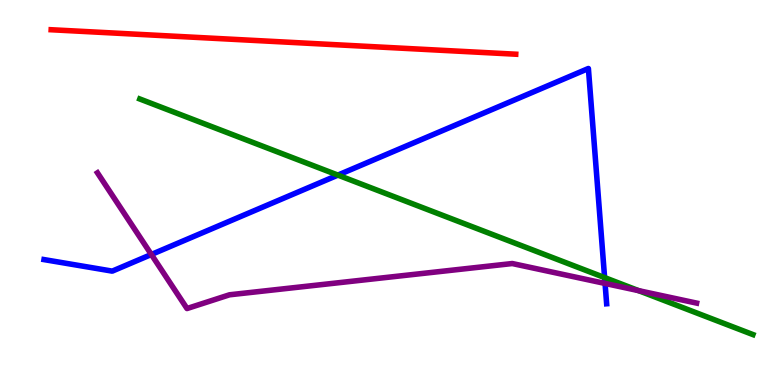[{'lines': ['blue', 'red'], 'intersections': []}, {'lines': ['green', 'red'], 'intersections': []}, {'lines': ['purple', 'red'], 'intersections': []}, {'lines': ['blue', 'green'], 'intersections': [{'x': 4.36, 'y': 5.45}, {'x': 7.8, 'y': 2.79}]}, {'lines': ['blue', 'purple'], 'intersections': [{'x': 1.95, 'y': 3.39}, {'x': 7.81, 'y': 2.64}]}, {'lines': ['green', 'purple'], 'intersections': [{'x': 8.24, 'y': 2.45}]}]